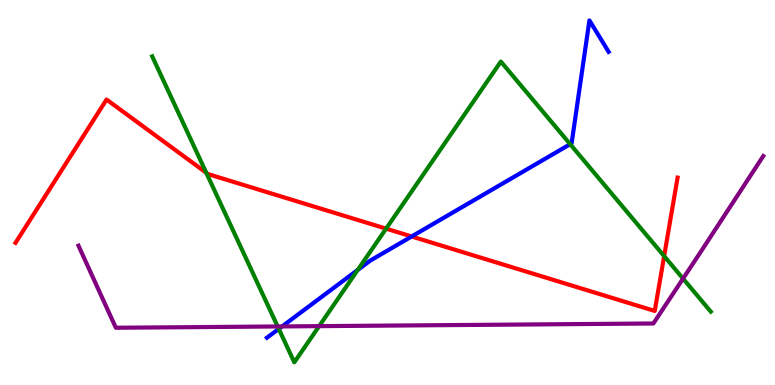[{'lines': ['blue', 'red'], 'intersections': [{'x': 5.31, 'y': 3.86}]}, {'lines': ['green', 'red'], 'intersections': [{'x': 2.66, 'y': 5.51}, {'x': 4.98, 'y': 4.06}, {'x': 8.57, 'y': 3.35}]}, {'lines': ['purple', 'red'], 'intersections': []}, {'lines': ['blue', 'green'], 'intersections': [{'x': 3.6, 'y': 1.46}, {'x': 4.62, 'y': 2.99}, {'x': 7.36, 'y': 6.26}]}, {'lines': ['blue', 'purple'], 'intersections': [{'x': 3.64, 'y': 1.52}]}, {'lines': ['green', 'purple'], 'intersections': [{'x': 3.58, 'y': 1.52}, {'x': 4.12, 'y': 1.53}, {'x': 8.81, 'y': 2.76}]}]